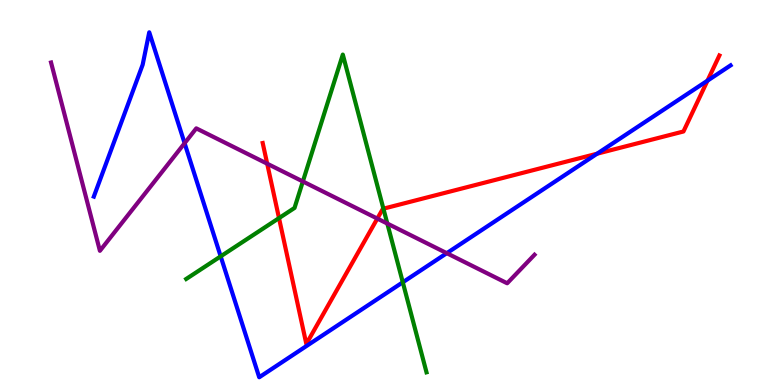[{'lines': ['blue', 'red'], 'intersections': [{'x': 7.7, 'y': 6.01}, {'x': 9.13, 'y': 7.9}]}, {'lines': ['green', 'red'], 'intersections': [{'x': 3.6, 'y': 4.33}, {'x': 4.95, 'y': 4.58}]}, {'lines': ['purple', 'red'], 'intersections': [{'x': 3.45, 'y': 5.75}, {'x': 4.87, 'y': 4.32}]}, {'lines': ['blue', 'green'], 'intersections': [{'x': 2.85, 'y': 3.34}, {'x': 5.2, 'y': 2.67}]}, {'lines': ['blue', 'purple'], 'intersections': [{'x': 2.38, 'y': 6.28}, {'x': 5.76, 'y': 3.42}]}, {'lines': ['green', 'purple'], 'intersections': [{'x': 3.91, 'y': 5.29}, {'x': 5.0, 'y': 4.19}]}]